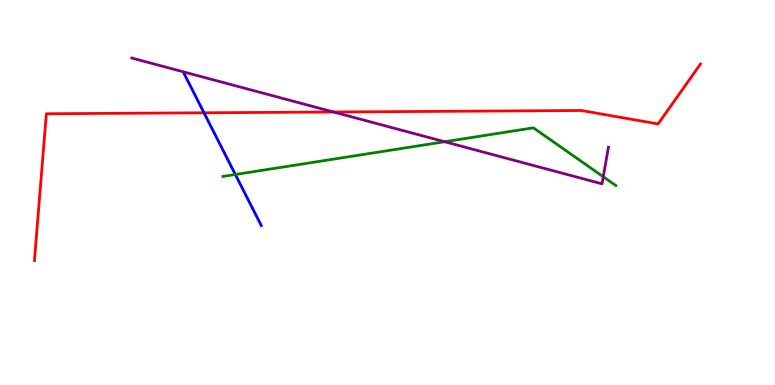[{'lines': ['blue', 'red'], 'intersections': [{'x': 2.63, 'y': 7.07}]}, {'lines': ['green', 'red'], 'intersections': []}, {'lines': ['purple', 'red'], 'intersections': [{'x': 4.3, 'y': 7.09}]}, {'lines': ['blue', 'green'], 'intersections': [{'x': 3.04, 'y': 5.47}]}, {'lines': ['blue', 'purple'], 'intersections': []}, {'lines': ['green', 'purple'], 'intersections': [{'x': 5.74, 'y': 6.32}, {'x': 7.78, 'y': 5.41}]}]